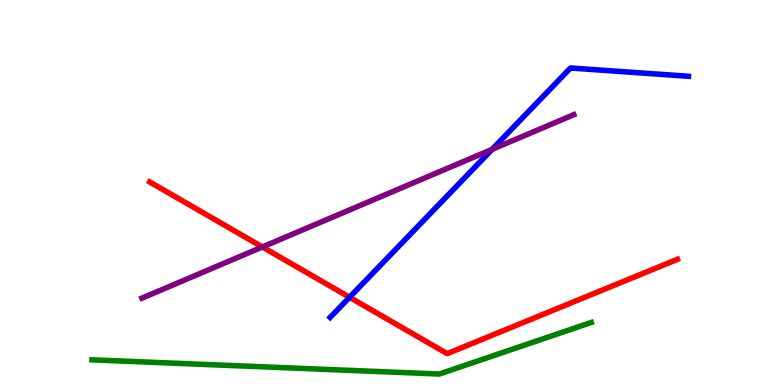[{'lines': ['blue', 'red'], 'intersections': [{'x': 4.51, 'y': 2.28}]}, {'lines': ['green', 'red'], 'intersections': []}, {'lines': ['purple', 'red'], 'intersections': [{'x': 3.39, 'y': 3.59}]}, {'lines': ['blue', 'green'], 'intersections': []}, {'lines': ['blue', 'purple'], 'intersections': [{'x': 6.35, 'y': 6.12}]}, {'lines': ['green', 'purple'], 'intersections': []}]